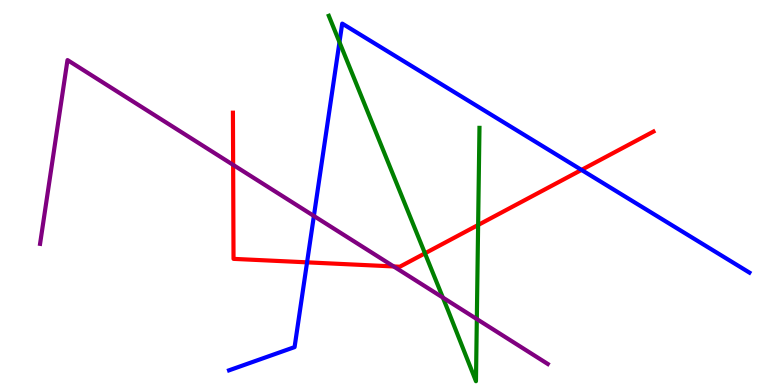[{'lines': ['blue', 'red'], 'intersections': [{'x': 3.96, 'y': 3.19}, {'x': 7.5, 'y': 5.59}]}, {'lines': ['green', 'red'], 'intersections': [{'x': 5.48, 'y': 3.42}, {'x': 6.17, 'y': 4.16}]}, {'lines': ['purple', 'red'], 'intersections': [{'x': 3.01, 'y': 5.72}, {'x': 5.08, 'y': 3.08}]}, {'lines': ['blue', 'green'], 'intersections': [{'x': 4.38, 'y': 8.9}]}, {'lines': ['blue', 'purple'], 'intersections': [{'x': 4.05, 'y': 4.39}]}, {'lines': ['green', 'purple'], 'intersections': [{'x': 5.71, 'y': 2.27}, {'x': 6.15, 'y': 1.71}]}]